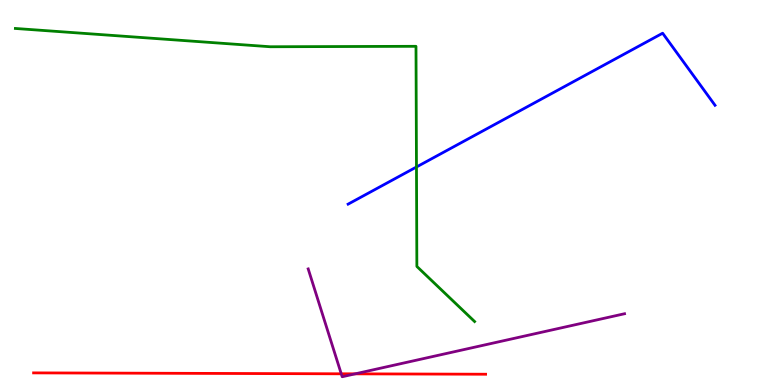[{'lines': ['blue', 'red'], 'intersections': []}, {'lines': ['green', 'red'], 'intersections': []}, {'lines': ['purple', 'red'], 'intersections': [{'x': 4.4, 'y': 0.291}, {'x': 4.58, 'y': 0.29}]}, {'lines': ['blue', 'green'], 'intersections': [{'x': 5.37, 'y': 5.66}]}, {'lines': ['blue', 'purple'], 'intersections': []}, {'lines': ['green', 'purple'], 'intersections': []}]